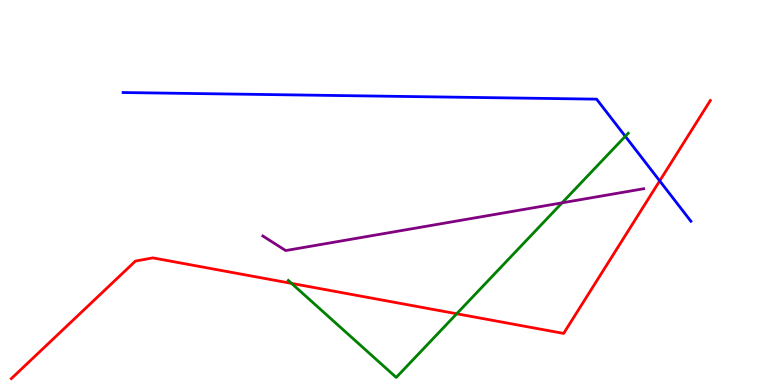[{'lines': ['blue', 'red'], 'intersections': [{'x': 8.51, 'y': 5.3}]}, {'lines': ['green', 'red'], 'intersections': [{'x': 3.76, 'y': 2.64}, {'x': 5.89, 'y': 1.85}]}, {'lines': ['purple', 'red'], 'intersections': []}, {'lines': ['blue', 'green'], 'intersections': [{'x': 8.07, 'y': 6.46}]}, {'lines': ['blue', 'purple'], 'intersections': []}, {'lines': ['green', 'purple'], 'intersections': [{'x': 7.25, 'y': 4.73}]}]